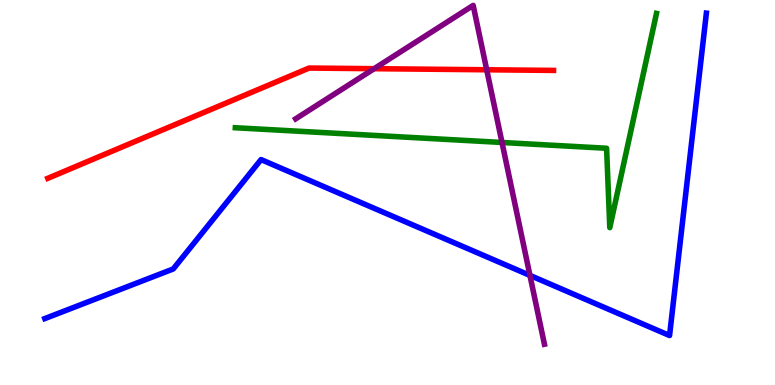[{'lines': ['blue', 'red'], 'intersections': []}, {'lines': ['green', 'red'], 'intersections': []}, {'lines': ['purple', 'red'], 'intersections': [{'x': 4.83, 'y': 8.22}, {'x': 6.28, 'y': 8.19}]}, {'lines': ['blue', 'green'], 'intersections': []}, {'lines': ['blue', 'purple'], 'intersections': [{'x': 6.84, 'y': 2.85}]}, {'lines': ['green', 'purple'], 'intersections': [{'x': 6.48, 'y': 6.3}]}]